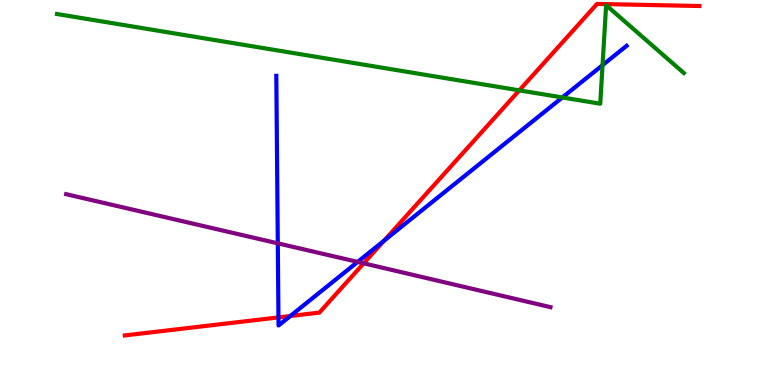[{'lines': ['blue', 'red'], 'intersections': [{'x': 3.59, 'y': 1.76}, {'x': 3.75, 'y': 1.79}, {'x': 4.96, 'y': 3.75}]}, {'lines': ['green', 'red'], 'intersections': [{'x': 6.7, 'y': 7.65}]}, {'lines': ['purple', 'red'], 'intersections': [{'x': 4.69, 'y': 3.16}]}, {'lines': ['blue', 'green'], 'intersections': [{'x': 7.26, 'y': 7.47}, {'x': 7.77, 'y': 8.31}]}, {'lines': ['blue', 'purple'], 'intersections': [{'x': 3.58, 'y': 3.68}, {'x': 4.61, 'y': 3.2}]}, {'lines': ['green', 'purple'], 'intersections': []}]